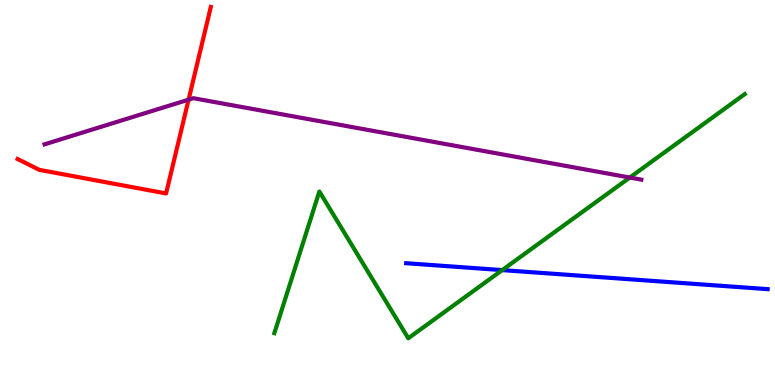[{'lines': ['blue', 'red'], 'intersections': []}, {'lines': ['green', 'red'], 'intersections': []}, {'lines': ['purple', 'red'], 'intersections': [{'x': 2.43, 'y': 7.41}]}, {'lines': ['blue', 'green'], 'intersections': [{'x': 6.48, 'y': 2.98}]}, {'lines': ['blue', 'purple'], 'intersections': []}, {'lines': ['green', 'purple'], 'intersections': [{'x': 8.13, 'y': 5.39}]}]